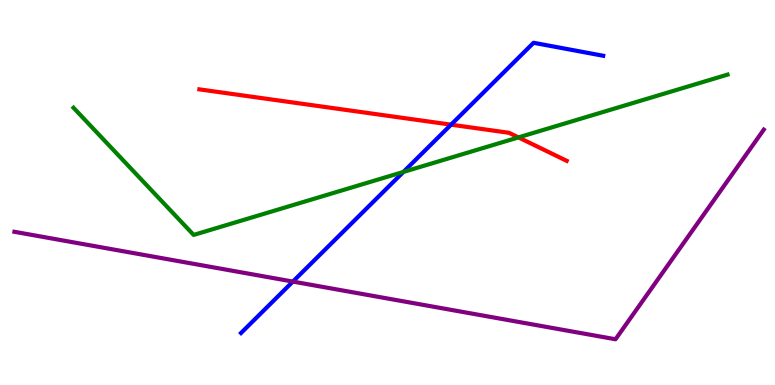[{'lines': ['blue', 'red'], 'intersections': [{'x': 5.82, 'y': 6.76}]}, {'lines': ['green', 'red'], 'intersections': [{'x': 6.69, 'y': 6.43}]}, {'lines': ['purple', 'red'], 'intersections': []}, {'lines': ['blue', 'green'], 'intersections': [{'x': 5.2, 'y': 5.53}]}, {'lines': ['blue', 'purple'], 'intersections': [{'x': 3.78, 'y': 2.69}]}, {'lines': ['green', 'purple'], 'intersections': []}]